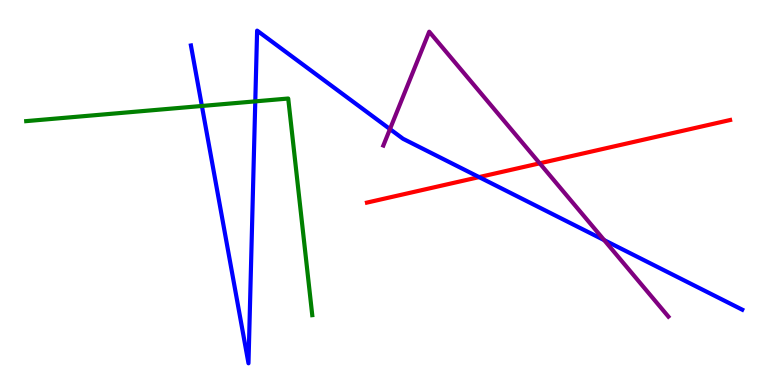[{'lines': ['blue', 'red'], 'intersections': [{'x': 6.18, 'y': 5.4}]}, {'lines': ['green', 'red'], 'intersections': []}, {'lines': ['purple', 'red'], 'intersections': [{'x': 6.96, 'y': 5.76}]}, {'lines': ['blue', 'green'], 'intersections': [{'x': 2.6, 'y': 7.25}, {'x': 3.29, 'y': 7.37}]}, {'lines': ['blue', 'purple'], 'intersections': [{'x': 5.03, 'y': 6.65}, {'x': 7.8, 'y': 3.76}]}, {'lines': ['green', 'purple'], 'intersections': []}]